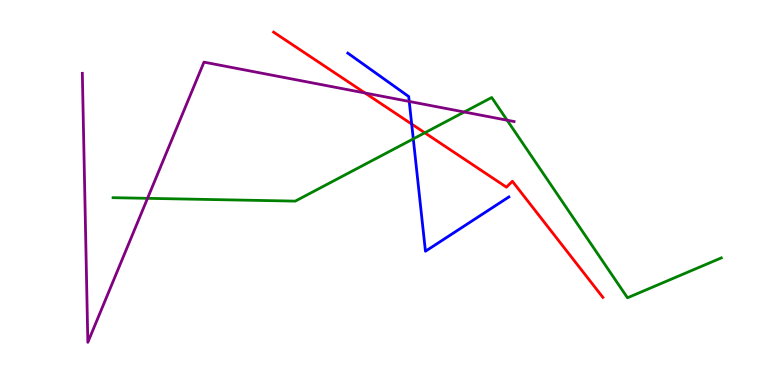[{'lines': ['blue', 'red'], 'intersections': [{'x': 5.31, 'y': 6.78}]}, {'lines': ['green', 'red'], 'intersections': [{'x': 5.48, 'y': 6.55}]}, {'lines': ['purple', 'red'], 'intersections': [{'x': 4.71, 'y': 7.58}]}, {'lines': ['blue', 'green'], 'intersections': [{'x': 5.33, 'y': 6.39}]}, {'lines': ['blue', 'purple'], 'intersections': [{'x': 5.28, 'y': 7.36}]}, {'lines': ['green', 'purple'], 'intersections': [{'x': 1.9, 'y': 4.85}, {'x': 5.99, 'y': 7.09}, {'x': 6.54, 'y': 6.88}]}]